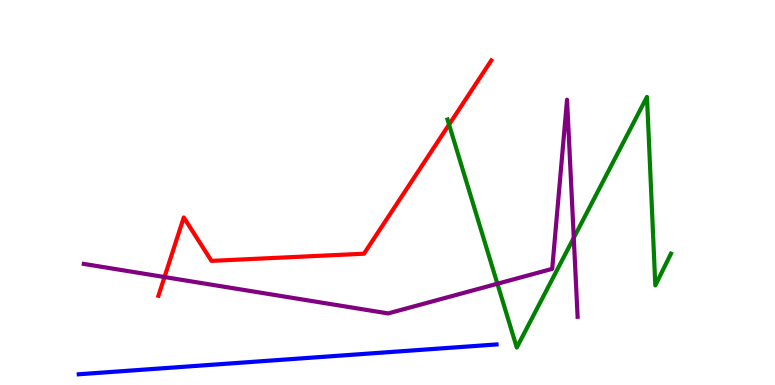[{'lines': ['blue', 'red'], 'intersections': []}, {'lines': ['green', 'red'], 'intersections': [{'x': 5.79, 'y': 6.76}]}, {'lines': ['purple', 'red'], 'intersections': [{'x': 2.12, 'y': 2.8}]}, {'lines': ['blue', 'green'], 'intersections': []}, {'lines': ['blue', 'purple'], 'intersections': []}, {'lines': ['green', 'purple'], 'intersections': [{'x': 6.42, 'y': 2.63}, {'x': 7.4, 'y': 3.82}]}]